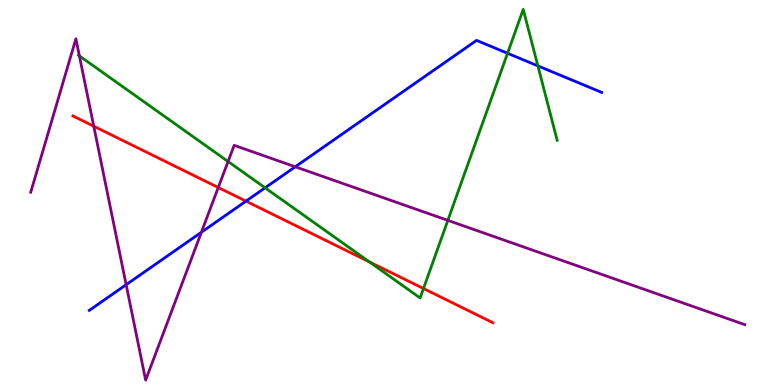[{'lines': ['blue', 'red'], 'intersections': [{'x': 3.17, 'y': 4.78}]}, {'lines': ['green', 'red'], 'intersections': [{'x': 4.77, 'y': 3.2}, {'x': 5.46, 'y': 2.51}]}, {'lines': ['purple', 'red'], 'intersections': [{'x': 1.21, 'y': 6.72}, {'x': 2.82, 'y': 5.13}]}, {'lines': ['blue', 'green'], 'intersections': [{'x': 3.42, 'y': 5.12}, {'x': 6.55, 'y': 8.62}, {'x': 6.94, 'y': 8.29}]}, {'lines': ['blue', 'purple'], 'intersections': [{'x': 1.63, 'y': 2.61}, {'x': 2.6, 'y': 3.97}, {'x': 3.81, 'y': 5.67}]}, {'lines': ['green', 'purple'], 'intersections': [{'x': 1.02, 'y': 8.55}, {'x': 2.94, 'y': 5.8}, {'x': 5.78, 'y': 4.28}]}]